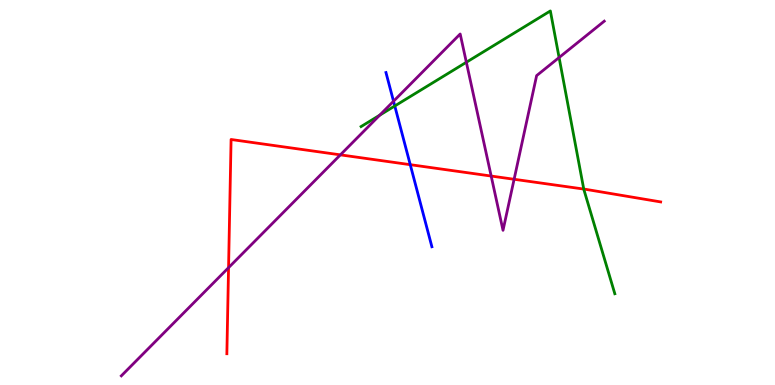[{'lines': ['blue', 'red'], 'intersections': [{'x': 5.29, 'y': 5.72}]}, {'lines': ['green', 'red'], 'intersections': [{'x': 7.53, 'y': 5.09}]}, {'lines': ['purple', 'red'], 'intersections': [{'x': 2.95, 'y': 3.05}, {'x': 4.39, 'y': 5.98}, {'x': 6.34, 'y': 5.43}, {'x': 6.63, 'y': 5.34}]}, {'lines': ['blue', 'green'], 'intersections': [{'x': 5.09, 'y': 7.25}]}, {'lines': ['blue', 'purple'], 'intersections': [{'x': 5.08, 'y': 7.37}]}, {'lines': ['green', 'purple'], 'intersections': [{'x': 4.9, 'y': 7.01}, {'x': 6.02, 'y': 8.38}, {'x': 7.21, 'y': 8.51}]}]